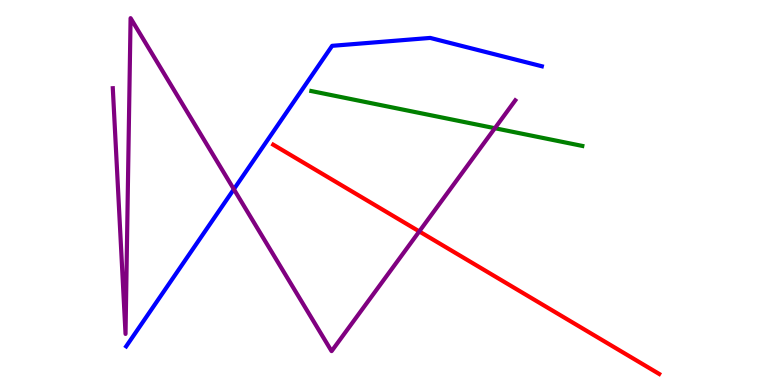[{'lines': ['blue', 'red'], 'intersections': []}, {'lines': ['green', 'red'], 'intersections': []}, {'lines': ['purple', 'red'], 'intersections': [{'x': 5.41, 'y': 3.99}]}, {'lines': ['blue', 'green'], 'intersections': []}, {'lines': ['blue', 'purple'], 'intersections': [{'x': 3.02, 'y': 5.08}]}, {'lines': ['green', 'purple'], 'intersections': [{'x': 6.39, 'y': 6.67}]}]